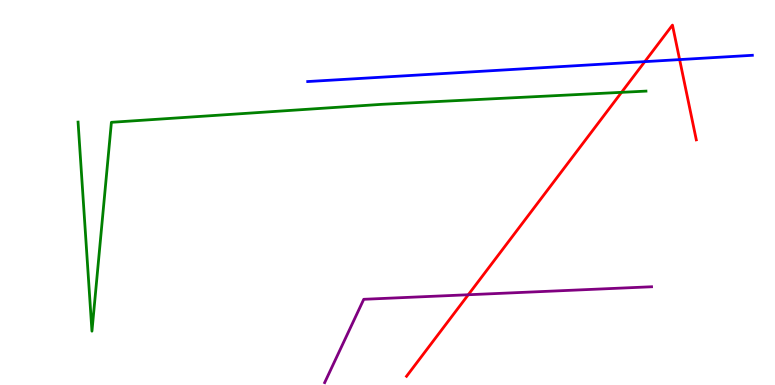[{'lines': ['blue', 'red'], 'intersections': [{'x': 8.32, 'y': 8.4}, {'x': 8.77, 'y': 8.45}]}, {'lines': ['green', 'red'], 'intersections': [{'x': 8.02, 'y': 7.6}]}, {'lines': ['purple', 'red'], 'intersections': [{'x': 6.04, 'y': 2.34}]}, {'lines': ['blue', 'green'], 'intersections': []}, {'lines': ['blue', 'purple'], 'intersections': []}, {'lines': ['green', 'purple'], 'intersections': []}]